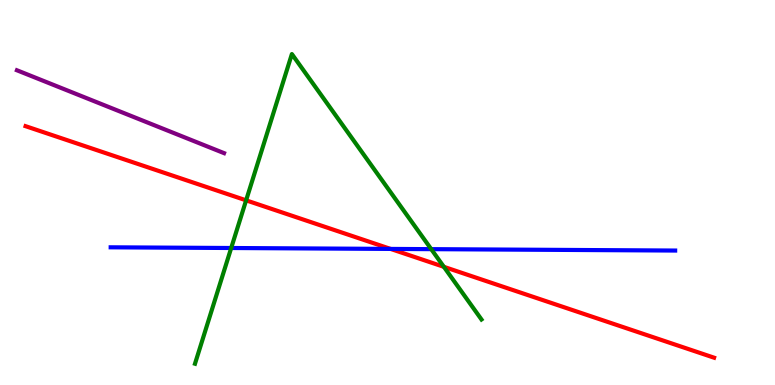[{'lines': ['blue', 'red'], 'intersections': [{'x': 5.04, 'y': 3.53}]}, {'lines': ['green', 'red'], 'intersections': [{'x': 3.18, 'y': 4.8}, {'x': 5.73, 'y': 3.07}]}, {'lines': ['purple', 'red'], 'intersections': []}, {'lines': ['blue', 'green'], 'intersections': [{'x': 2.98, 'y': 3.56}, {'x': 5.56, 'y': 3.53}]}, {'lines': ['blue', 'purple'], 'intersections': []}, {'lines': ['green', 'purple'], 'intersections': []}]